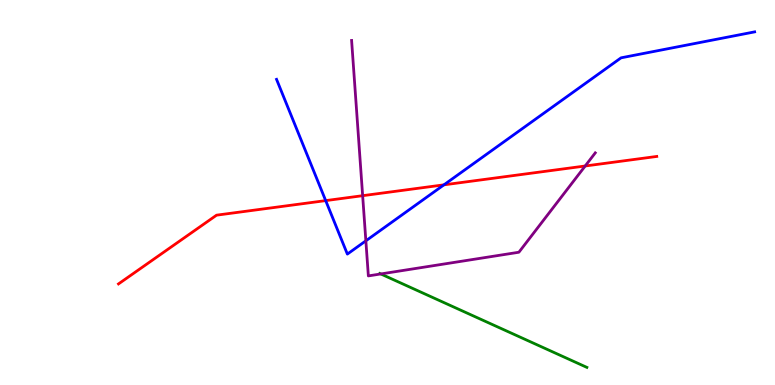[{'lines': ['blue', 'red'], 'intersections': [{'x': 4.2, 'y': 4.79}, {'x': 5.73, 'y': 5.2}]}, {'lines': ['green', 'red'], 'intersections': []}, {'lines': ['purple', 'red'], 'intersections': [{'x': 4.68, 'y': 4.92}, {'x': 7.55, 'y': 5.69}]}, {'lines': ['blue', 'green'], 'intersections': []}, {'lines': ['blue', 'purple'], 'intersections': [{'x': 4.72, 'y': 3.74}]}, {'lines': ['green', 'purple'], 'intersections': [{'x': 4.91, 'y': 2.88}]}]